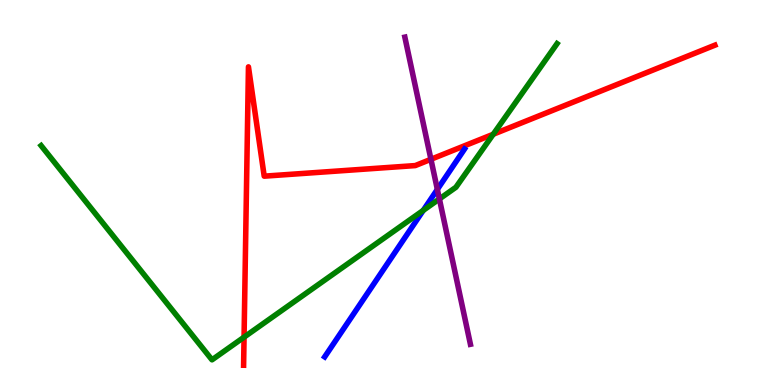[{'lines': ['blue', 'red'], 'intersections': []}, {'lines': ['green', 'red'], 'intersections': [{'x': 3.15, 'y': 1.24}, {'x': 6.36, 'y': 6.51}]}, {'lines': ['purple', 'red'], 'intersections': [{'x': 5.56, 'y': 5.86}]}, {'lines': ['blue', 'green'], 'intersections': [{'x': 5.46, 'y': 4.54}]}, {'lines': ['blue', 'purple'], 'intersections': [{'x': 5.64, 'y': 5.08}]}, {'lines': ['green', 'purple'], 'intersections': [{'x': 5.67, 'y': 4.83}]}]